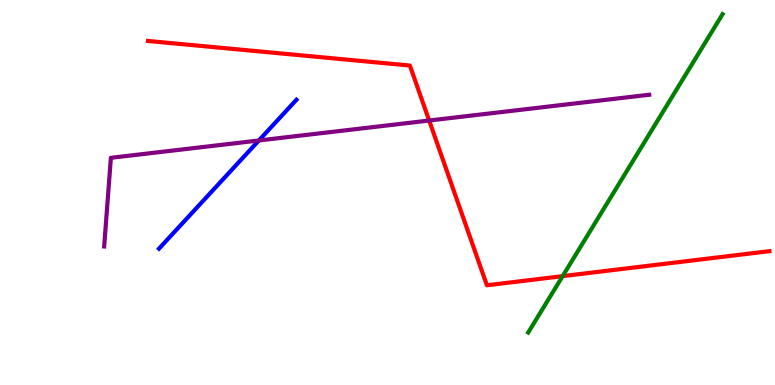[{'lines': ['blue', 'red'], 'intersections': []}, {'lines': ['green', 'red'], 'intersections': [{'x': 7.26, 'y': 2.83}]}, {'lines': ['purple', 'red'], 'intersections': [{'x': 5.54, 'y': 6.87}]}, {'lines': ['blue', 'green'], 'intersections': []}, {'lines': ['blue', 'purple'], 'intersections': [{'x': 3.34, 'y': 6.35}]}, {'lines': ['green', 'purple'], 'intersections': []}]